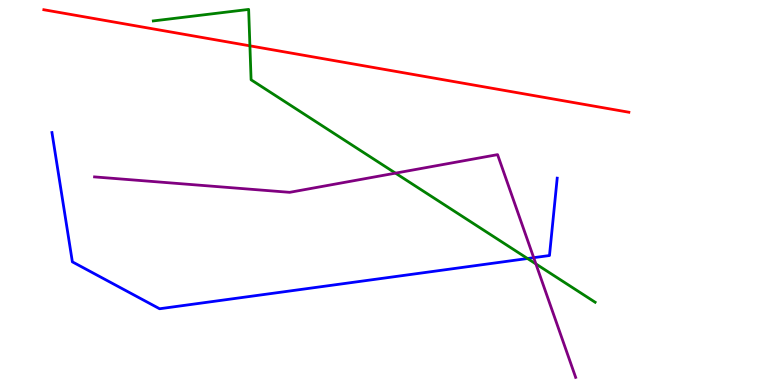[{'lines': ['blue', 'red'], 'intersections': []}, {'lines': ['green', 'red'], 'intersections': [{'x': 3.22, 'y': 8.81}]}, {'lines': ['purple', 'red'], 'intersections': []}, {'lines': ['blue', 'green'], 'intersections': [{'x': 6.81, 'y': 3.29}]}, {'lines': ['blue', 'purple'], 'intersections': [{'x': 6.89, 'y': 3.31}]}, {'lines': ['green', 'purple'], 'intersections': [{'x': 5.1, 'y': 5.5}, {'x': 6.91, 'y': 3.14}]}]